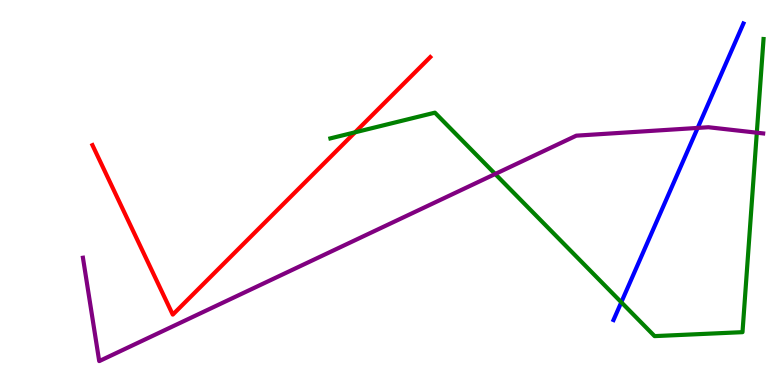[{'lines': ['blue', 'red'], 'intersections': []}, {'lines': ['green', 'red'], 'intersections': [{'x': 4.58, 'y': 6.56}]}, {'lines': ['purple', 'red'], 'intersections': []}, {'lines': ['blue', 'green'], 'intersections': [{'x': 8.02, 'y': 2.15}]}, {'lines': ['blue', 'purple'], 'intersections': [{'x': 9.0, 'y': 6.68}]}, {'lines': ['green', 'purple'], 'intersections': [{'x': 6.39, 'y': 5.48}, {'x': 9.77, 'y': 6.55}]}]